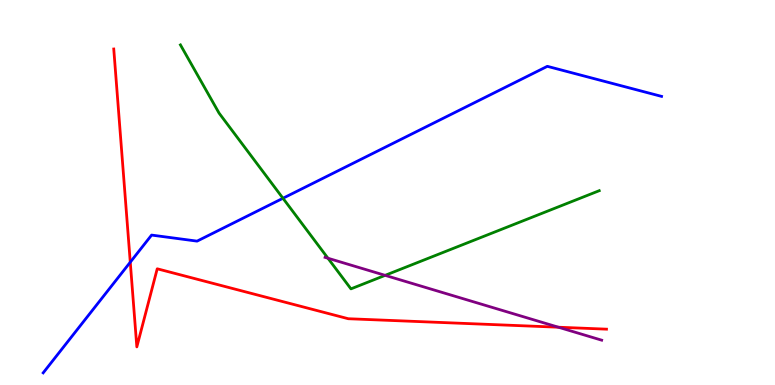[{'lines': ['blue', 'red'], 'intersections': [{'x': 1.68, 'y': 3.19}]}, {'lines': ['green', 'red'], 'intersections': []}, {'lines': ['purple', 'red'], 'intersections': [{'x': 7.21, 'y': 1.5}]}, {'lines': ['blue', 'green'], 'intersections': [{'x': 3.65, 'y': 4.85}]}, {'lines': ['blue', 'purple'], 'intersections': []}, {'lines': ['green', 'purple'], 'intersections': [{'x': 4.23, 'y': 3.29}, {'x': 4.97, 'y': 2.85}]}]